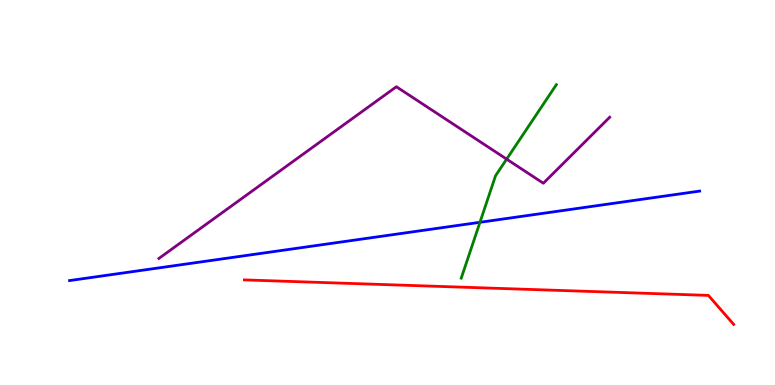[{'lines': ['blue', 'red'], 'intersections': []}, {'lines': ['green', 'red'], 'intersections': []}, {'lines': ['purple', 'red'], 'intersections': []}, {'lines': ['blue', 'green'], 'intersections': [{'x': 6.19, 'y': 4.23}]}, {'lines': ['blue', 'purple'], 'intersections': []}, {'lines': ['green', 'purple'], 'intersections': [{'x': 6.54, 'y': 5.87}]}]